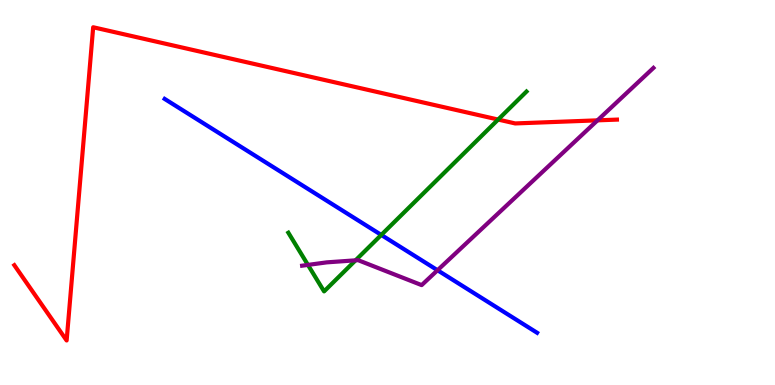[{'lines': ['blue', 'red'], 'intersections': []}, {'lines': ['green', 'red'], 'intersections': [{'x': 6.43, 'y': 6.89}]}, {'lines': ['purple', 'red'], 'intersections': [{'x': 7.71, 'y': 6.87}]}, {'lines': ['blue', 'green'], 'intersections': [{'x': 4.92, 'y': 3.9}]}, {'lines': ['blue', 'purple'], 'intersections': [{'x': 5.65, 'y': 2.98}]}, {'lines': ['green', 'purple'], 'intersections': [{'x': 3.97, 'y': 3.12}, {'x': 4.59, 'y': 3.24}]}]